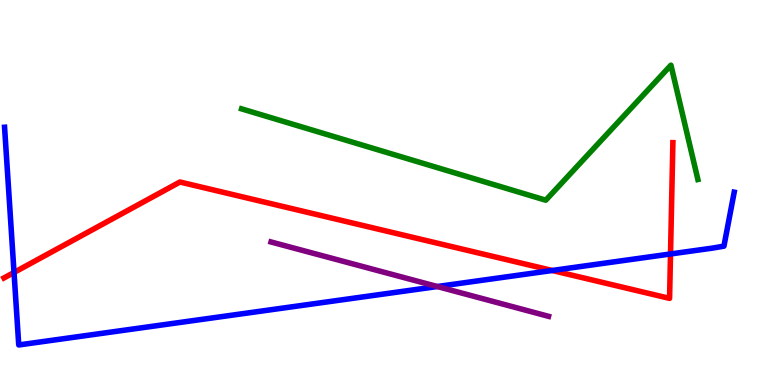[{'lines': ['blue', 'red'], 'intersections': [{'x': 0.181, 'y': 2.92}, {'x': 7.13, 'y': 2.97}, {'x': 8.65, 'y': 3.4}]}, {'lines': ['green', 'red'], 'intersections': []}, {'lines': ['purple', 'red'], 'intersections': []}, {'lines': ['blue', 'green'], 'intersections': []}, {'lines': ['blue', 'purple'], 'intersections': [{'x': 5.64, 'y': 2.56}]}, {'lines': ['green', 'purple'], 'intersections': []}]